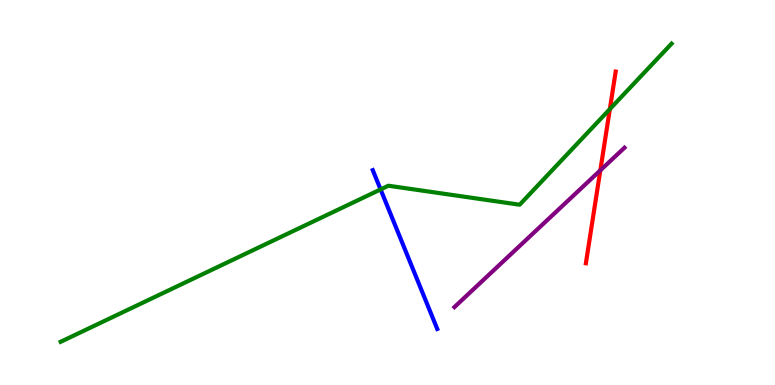[{'lines': ['blue', 'red'], 'intersections': []}, {'lines': ['green', 'red'], 'intersections': [{'x': 7.87, 'y': 7.17}]}, {'lines': ['purple', 'red'], 'intersections': [{'x': 7.75, 'y': 5.58}]}, {'lines': ['blue', 'green'], 'intersections': [{'x': 4.91, 'y': 5.08}]}, {'lines': ['blue', 'purple'], 'intersections': []}, {'lines': ['green', 'purple'], 'intersections': []}]